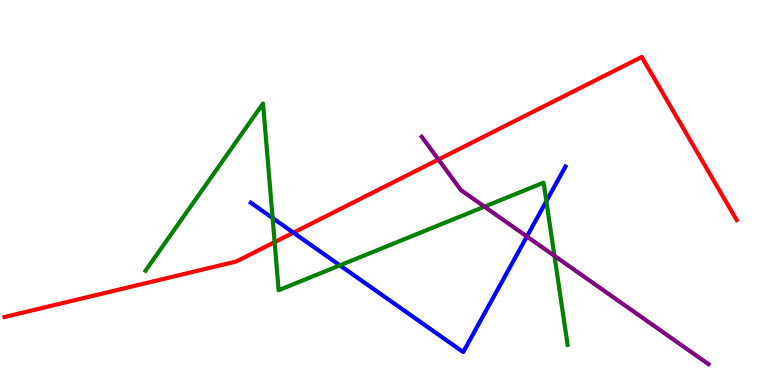[{'lines': ['blue', 'red'], 'intersections': [{'x': 3.79, 'y': 3.96}]}, {'lines': ['green', 'red'], 'intersections': [{'x': 3.54, 'y': 3.71}]}, {'lines': ['purple', 'red'], 'intersections': [{'x': 5.66, 'y': 5.86}]}, {'lines': ['blue', 'green'], 'intersections': [{'x': 3.52, 'y': 4.34}, {'x': 4.39, 'y': 3.11}, {'x': 7.05, 'y': 4.77}]}, {'lines': ['blue', 'purple'], 'intersections': [{'x': 6.8, 'y': 3.86}]}, {'lines': ['green', 'purple'], 'intersections': [{'x': 6.25, 'y': 4.63}, {'x': 7.15, 'y': 3.35}]}]